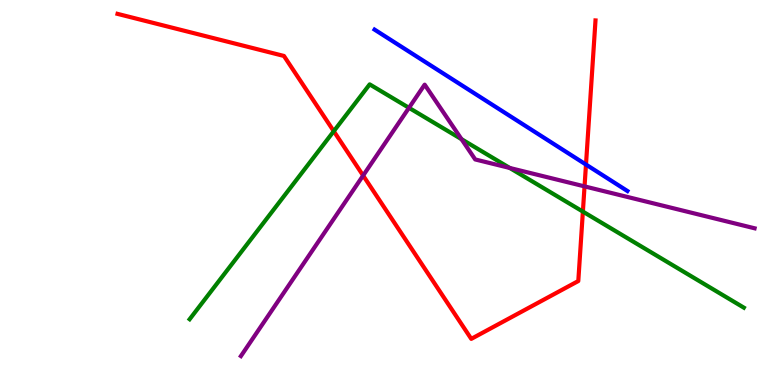[{'lines': ['blue', 'red'], 'intersections': [{'x': 7.56, 'y': 5.73}]}, {'lines': ['green', 'red'], 'intersections': [{'x': 4.31, 'y': 6.59}, {'x': 7.52, 'y': 4.5}]}, {'lines': ['purple', 'red'], 'intersections': [{'x': 4.69, 'y': 5.44}, {'x': 7.54, 'y': 5.16}]}, {'lines': ['blue', 'green'], 'intersections': []}, {'lines': ['blue', 'purple'], 'intersections': []}, {'lines': ['green', 'purple'], 'intersections': [{'x': 5.28, 'y': 7.2}, {'x': 5.95, 'y': 6.39}, {'x': 6.58, 'y': 5.64}]}]